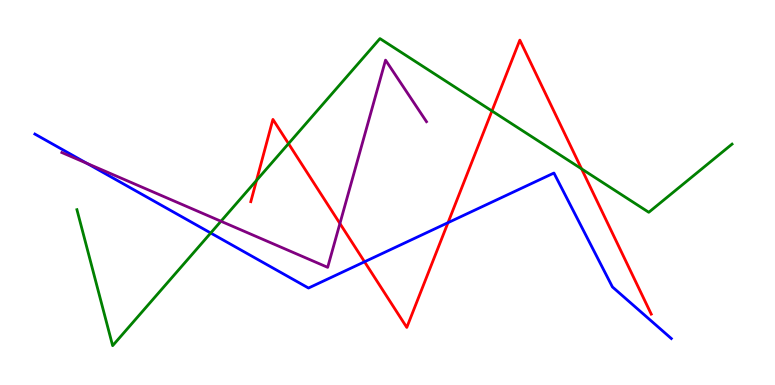[{'lines': ['blue', 'red'], 'intersections': [{'x': 4.7, 'y': 3.2}, {'x': 5.78, 'y': 4.22}]}, {'lines': ['green', 'red'], 'intersections': [{'x': 3.31, 'y': 5.31}, {'x': 3.72, 'y': 6.27}, {'x': 6.35, 'y': 7.12}, {'x': 7.5, 'y': 5.61}]}, {'lines': ['purple', 'red'], 'intersections': [{'x': 4.39, 'y': 4.19}]}, {'lines': ['blue', 'green'], 'intersections': [{'x': 2.72, 'y': 3.95}]}, {'lines': ['blue', 'purple'], 'intersections': [{'x': 1.12, 'y': 5.76}]}, {'lines': ['green', 'purple'], 'intersections': [{'x': 2.85, 'y': 4.25}]}]